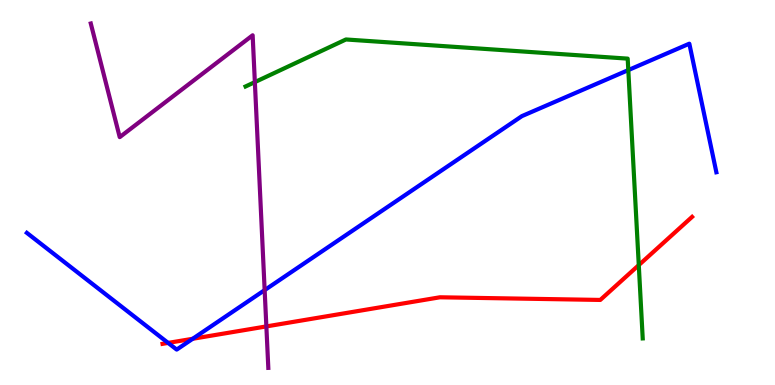[{'lines': ['blue', 'red'], 'intersections': [{'x': 2.17, 'y': 1.09}, {'x': 2.49, 'y': 1.2}]}, {'lines': ['green', 'red'], 'intersections': [{'x': 8.24, 'y': 3.11}]}, {'lines': ['purple', 'red'], 'intersections': [{'x': 3.44, 'y': 1.52}]}, {'lines': ['blue', 'green'], 'intersections': [{'x': 8.11, 'y': 8.18}]}, {'lines': ['blue', 'purple'], 'intersections': [{'x': 3.41, 'y': 2.46}]}, {'lines': ['green', 'purple'], 'intersections': [{'x': 3.29, 'y': 7.87}]}]